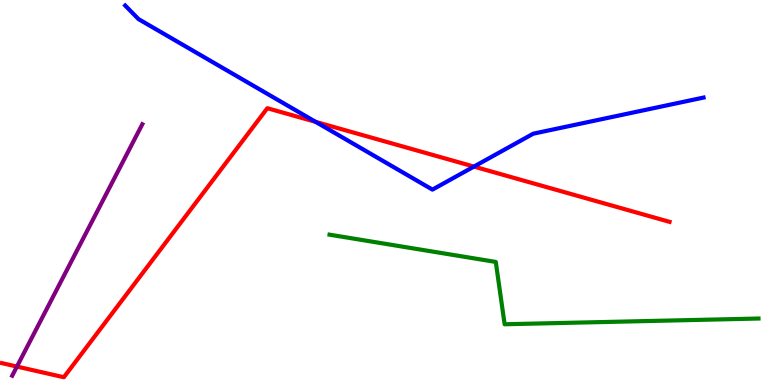[{'lines': ['blue', 'red'], 'intersections': [{'x': 4.07, 'y': 6.83}, {'x': 6.12, 'y': 5.67}]}, {'lines': ['green', 'red'], 'intersections': []}, {'lines': ['purple', 'red'], 'intersections': [{'x': 0.219, 'y': 0.479}]}, {'lines': ['blue', 'green'], 'intersections': []}, {'lines': ['blue', 'purple'], 'intersections': []}, {'lines': ['green', 'purple'], 'intersections': []}]